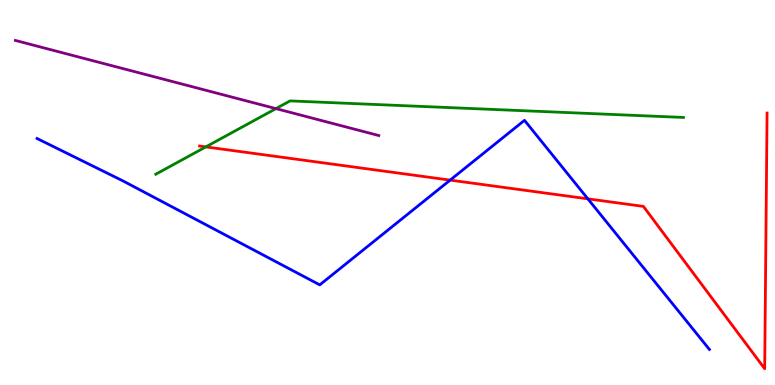[{'lines': ['blue', 'red'], 'intersections': [{'x': 5.81, 'y': 5.32}, {'x': 7.59, 'y': 4.84}]}, {'lines': ['green', 'red'], 'intersections': [{'x': 2.66, 'y': 6.18}]}, {'lines': ['purple', 'red'], 'intersections': []}, {'lines': ['blue', 'green'], 'intersections': []}, {'lines': ['blue', 'purple'], 'intersections': []}, {'lines': ['green', 'purple'], 'intersections': [{'x': 3.56, 'y': 7.18}]}]